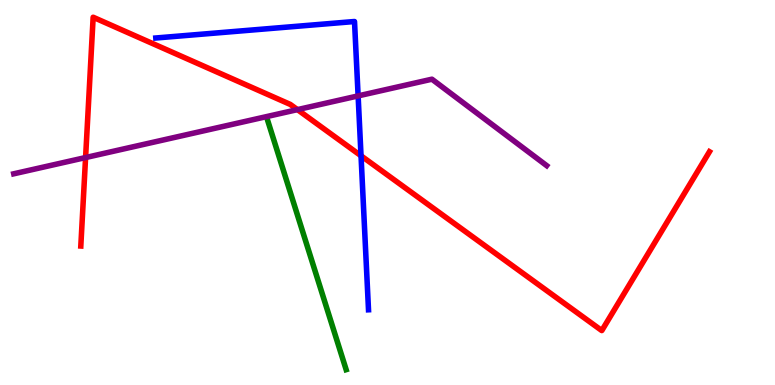[{'lines': ['blue', 'red'], 'intersections': [{'x': 4.66, 'y': 5.95}]}, {'lines': ['green', 'red'], 'intersections': []}, {'lines': ['purple', 'red'], 'intersections': [{'x': 1.1, 'y': 5.91}, {'x': 3.84, 'y': 7.15}]}, {'lines': ['blue', 'green'], 'intersections': []}, {'lines': ['blue', 'purple'], 'intersections': [{'x': 4.62, 'y': 7.51}]}, {'lines': ['green', 'purple'], 'intersections': []}]